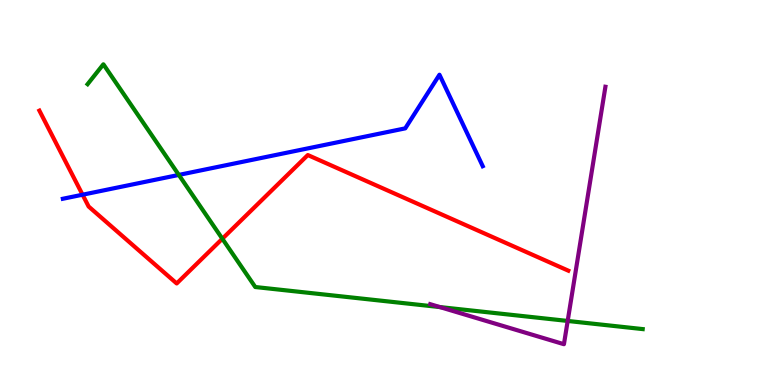[{'lines': ['blue', 'red'], 'intersections': [{'x': 1.07, 'y': 4.94}]}, {'lines': ['green', 'red'], 'intersections': [{'x': 2.87, 'y': 3.8}]}, {'lines': ['purple', 'red'], 'intersections': []}, {'lines': ['blue', 'green'], 'intersections': [{'x': 2.31, 'y': 5.46}]}, {'lines': ['blue', 'purple'], 'intersections': []}, {'lines': ['green', 'purple'], 'intersections': [{'x': 5.68, 'y': 2.02}, {'x': 7.32, 'y': 1.66}]}]